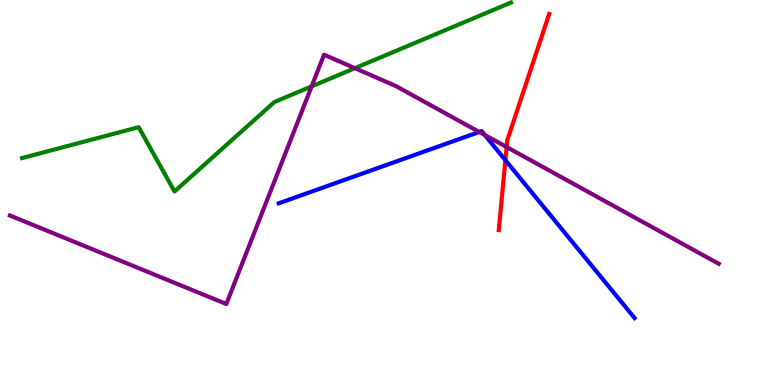[{'lines': ['blue', 'red'], 'intersections': [{'x': 6.52, 'y': 5.84}]}, {'lines': ['green', 'red'], 'intersections': []}, {'lines': ['purple', 'red'], 'intersections': [{'x': 6.54, 'y': 6.18}]}, {'lines': ['blue', 'green'], 'intersections': []}, {'lines': ['blue', 'purple'], 'intersections': [{'x': 6.18, 'y': 6.57}, {'x': 6.26, 'y': 6.49}]}, {'lines': ['green', 'purple'], 'intersections': [{'x': 4.02, 'y': 7.76}, {'x': 4.58, 'y': 8.23}]}]